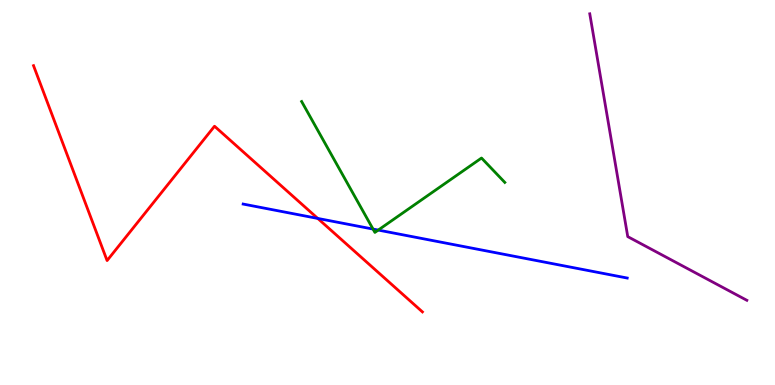[{'lines': ['blue', 'red'], 'intersections': [{'x': 4.1, 'y': 4.33}]}, {'lines': ['green', 'red'], 'intersections': []}, {'lines': ['purple', 'red'], 'intersections': []}, {'lines': ['blue', 'green'], 'intersections': [{'x': 4.81, 'y': 4.05}, {'x': 4.88, 'y': 4.02}]}, {'lines': ['blue', 'purple'], 'intersections': []}, {'lines': ['green', 'purple'], 'intersections': []}]